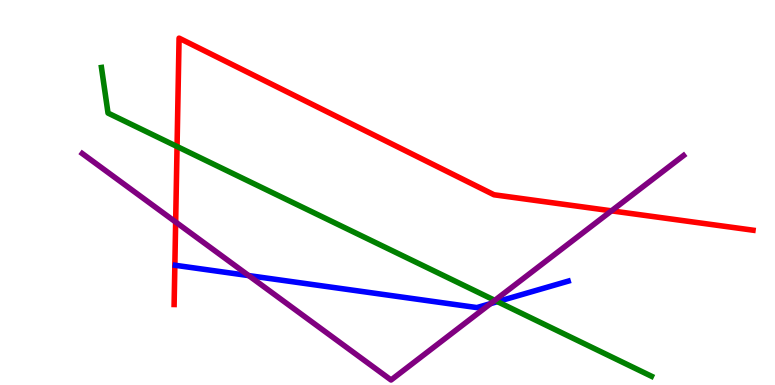[{'lines': ['blue', 'red'], 'intersections': []}, {'lines': ['green', 'red'], 'intersections': [{'x': 2.28, 'y': 6.19}]}, {'lines': ['purple', 'red'], 'intersections': [{'x': 2.27, 'y': 4.23}, {'x': 7.89, 'y': 4.52}]}, {'lines': ['blue', 'green'], 'intersections': [{'x': 6.42, 'y': 2.17}]}, {'lines': ['blue', 'purple'], 'intersections': [{'x': 3.21, 'y': 2.84}, {'x': 6.33, 'y': 2.11}]}, {'lines': ['green', 'purple'], 'intersections': [{'x': 6.38, 'y': 2.2}]}]